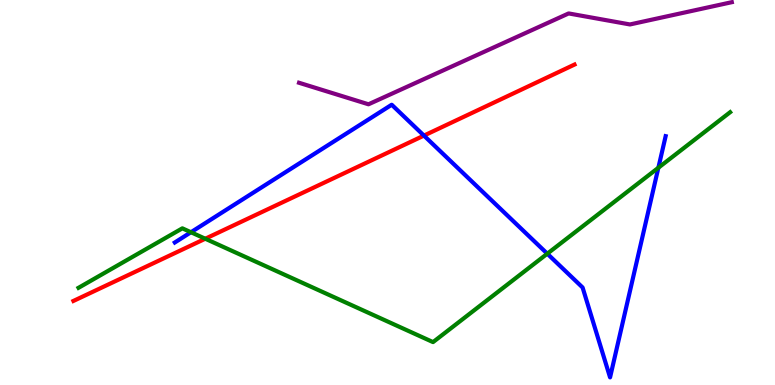[{'lines': ['blue', 'red'], 'intersections': [{'x': 5.47, 'y': 6.48}]}, {'lines': ['green', 'red'], 'intersections': [{'x': 2.65, 'y': 3.8}]}, {'lines': ['purple', 'red'], 'intersections': []}, {'lines': ['blue', 'green'], 'intersections': [{'x': 2.46, 'y': 3.97}, {'x': 7.06, 'y': 3.41}, {'x': 8.5, 'y': 5.64}]}, {'lines': ['blue', 'purple'], 'intersections': []}, {'lines': ['green', 'purple'], 'intersections': []}]